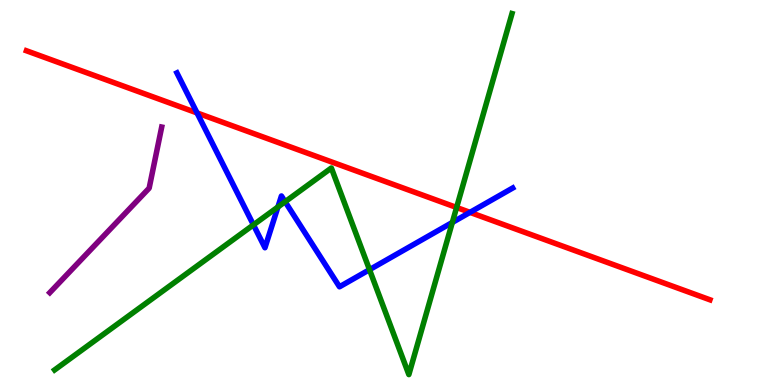[{'lines': ['blue', 'red'], 'intersections': [{'x': 2.54, 'y': 7.07}, {'x': 6.06, 'y': 4.48}]}, {'lines': ['green', 'red'], 'intersections': [{'x': 5.89, 'y': 4.61}]}, {'lines': ['purple', 'red'], 'intersections': []}, {'lines': ['blue', 'green'], 'intersections': [{'x': 3.27, 'y': 4.16}, {'x': 3.59, 'y': 4.62}, {'x': 3.68, 'y': 4.76}, {'x': 4.77, 'y': 3.0}, {'x': 5.84, 'y': 4.22}]}, {'lines': ['blue', 'purple'], 'intersections': []}, {'lines': ['green', 'purple'], 'intersections': []}]